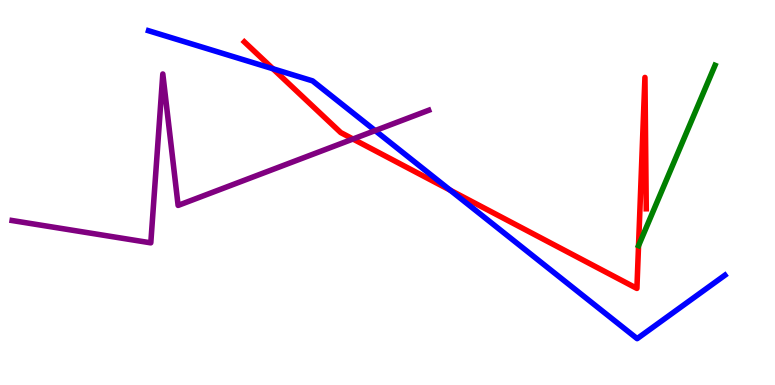[{'lines': ['blue', 'red'], 'intersections': [{'x': 3.52, 'y': 8.21}, {'x': 5.81, 'y': 5.06}]}, {'lines': ['green', 'red'], 'intersections': []}, {'lines': ['purple', 'red'], 'intersections': [{'x': 4.55, 'y': 6.39}]}, {'lines': ['blue', 'green'], 'intersections': []}, {'lines': ['blue', 'purple'], 'intersections': [{'x': 4.84, 'y': 6.61}]}, {'lines': ['green', 'purple'], 'intersections': []}]